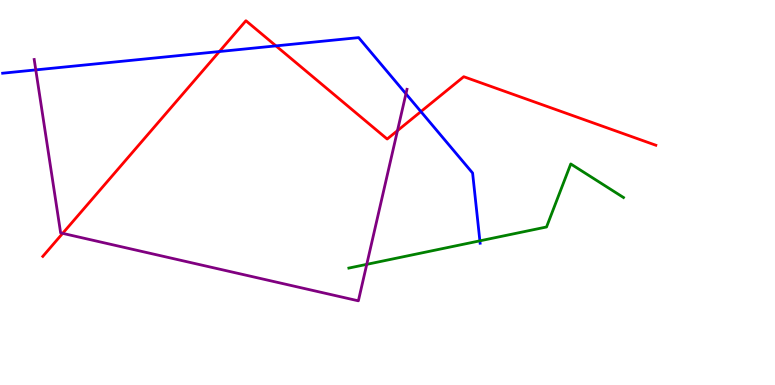[{'lines': ['blue', 'red'], 'intersections': [{'x': 2.83, 'y': 8.66}, {'x': 3.56, 'y': 8.81}, {'x': 5.43, 'y': 7.1}]}, {'lines': ['green', 'red'], 'intersections': []}, {'lines': ['purple', 'red'], 'intersections': [{'x': 0.808, 'y': 3.94}, {'x': 5.13, 'y': 6.61}]}, {'lines': ['blue', 'green'], 'intersections': [{'x': 6.19, 'y': 3.74}]}, {'lines': ['blue', 'purple'], 'intersections': [{'x': 0.462, 'y': 8.18}, {'x': 5.24, 'y': 7.56}]}, {'lines': ['green', 'purple'], 'intersections': [{'x': 4.73, 'y': 3.13}]}]